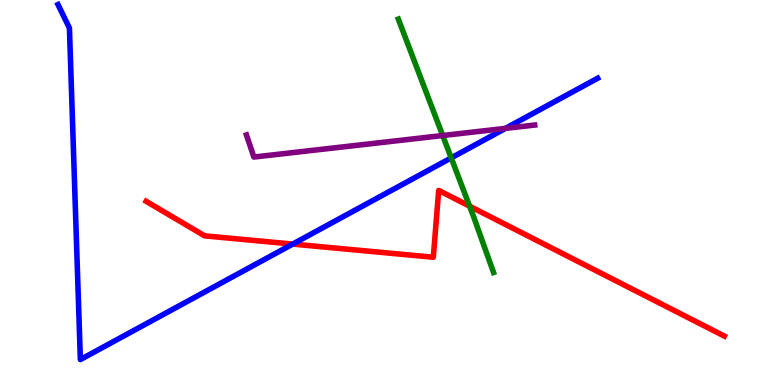[{'lines': ['blue', 'red'], 'intersections': [{'x': 3.78, 'y': 3.66}]}, {'lines': ['green', 'red'], 'intersections': [{'x': 6.06, 'y': 4.64}]}, {'lines': ['purple', 'red'], 'intersections': []}, {'lines': ['blue', 'green'], 'intersections': [{'x': 5.82, 'y': 5.9}]}, {'lines': ['blue', 'purple'], 'intersections': [{'x': 6.52, 'y': 6.67}]}, {'lines': ['green', 'purple'], 'intersections': [{'x': 5.71, 'y': 6.48}]}]